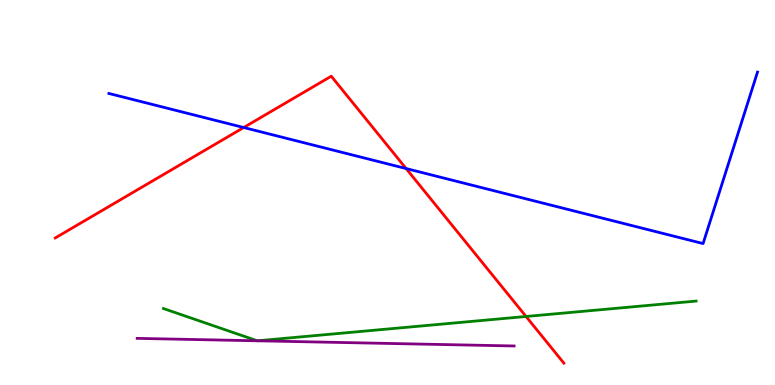[{'lines': ['blue', 'red'], 'intersections': [{'x': 3.14, 'y': 6.69}, {'x': 5.24, 'y': 5.62}]}, {'lines': ['green', 'red'], 'intersections': [{'x': 6.79, 'y': 1.78}]}, {'lines': ['purple', 'red'], 'intersections': []}, {'lines': ['blue', 'green'], 'intersections': []}, {'lines': ['blue', 'purple'], 'intersections': []}, {'lines': ['green', 'purple'], 'intersections': [{'x': 3.32, 'y': 1.15}, {'x': 3.32, 'y': 1.15}]}]